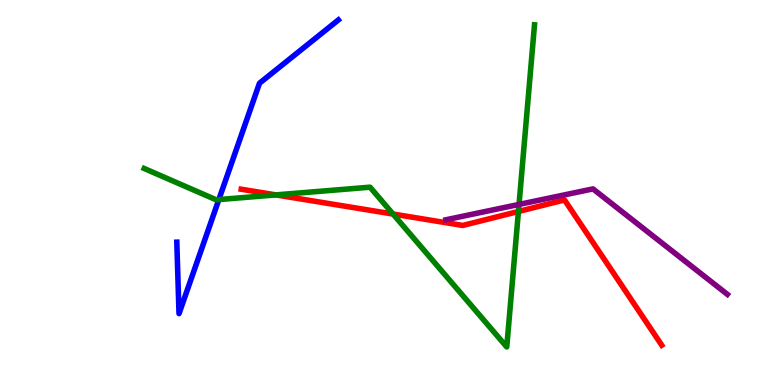[{'lines': ['blue', 'red'], 'intersections': []}, {'lines': ['green', 'red'], 'intersections': [{'x': 3.56, 'y': 4.94}, {'x': 5.07, 'y': 4.44}, {'x': 6.69, 'y': 4.51}]}, {'lines': ['purple', 'red'], 'intersections': []}, {'lines': ['blue', 'green'], 'intersections': [{'x': 2.82, 'y': 4.82}]}, {'lines': ['blue', 'purple'], 'intersections': []}, {'lines': ['green', 'purple'], 'intersections': [{'x': 6.7, 'y': 4.69}]}]